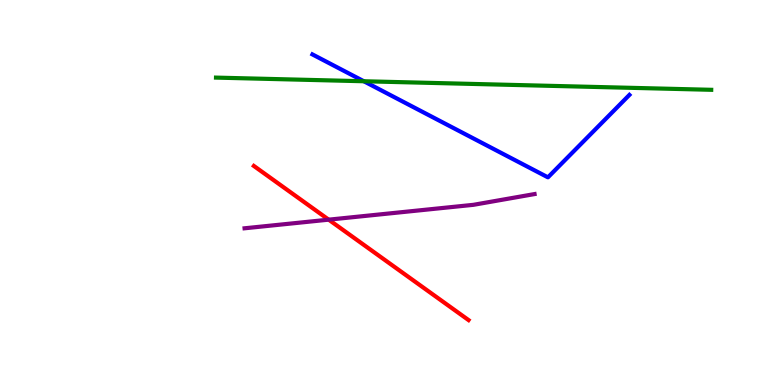[{'lines': ['blue', 'red'], 'intersections': []}, {'lines': ['green', 'red'], 'intersections': []}, {'lines': ['purple', 'red'], 'intersections': [{'x': 4.24, 'y': 4.29}]}, {'lines': ['blue', 'green'], 'intersections': [{'x': 4.69, 'y': 7.89}]}, {'lines': ['blue', 'purple'], 'intersections': []}, {'lines': ['green', 'purple'], 'intersections': []}]